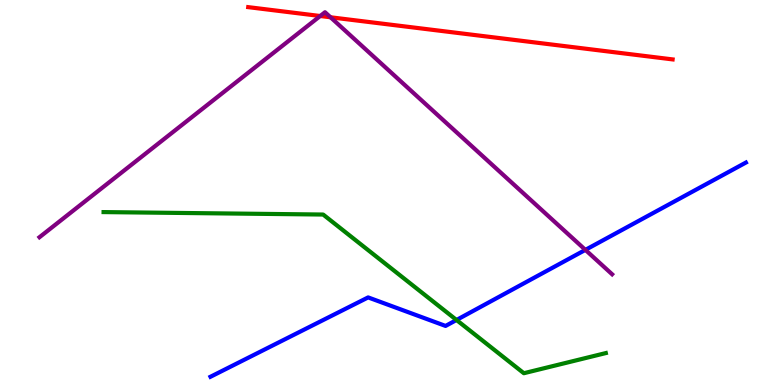[{'lines': ['blue', 'red'], 'intersections': []}, {'lines': ['green', 'red'], 'intersections': []}, {'lines': ['purple', 'red'], 'intersections': [{'x': 4.13, 'y': 9.58}, {'x': 4.26, 'y': 9.55}]}, {'lines': ['blue', 'green'], 'intersections': [{'x': 5.89, 'y': 1.69}]}, {'lines': ['blue', 'purple'], 'intersections': [{'x': 7.55, 'y': 3.51}]}, {'lines': ['green', 'purple'], 'intersections': []}]